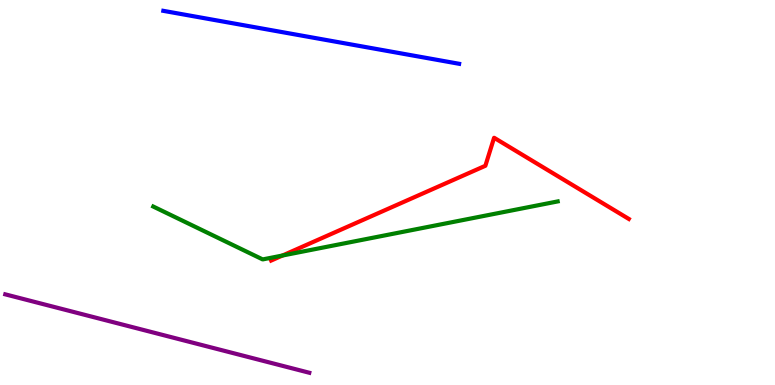[{'lines': ['blue', 'red'], 'intersections': []}, {'lines': ['green', 'red'], 'intersections': [{'x': 3.65, 'y': 3.36}]}, {'lines': ['purple', 'red'], 'intersections': []}, {'lines': ['blue', 'green'], 'intersections': []}, {'lines': ['blue', 'purple'], 'intersections': []}, {'lines': ['green', 'purple'], 'intersections': []}]